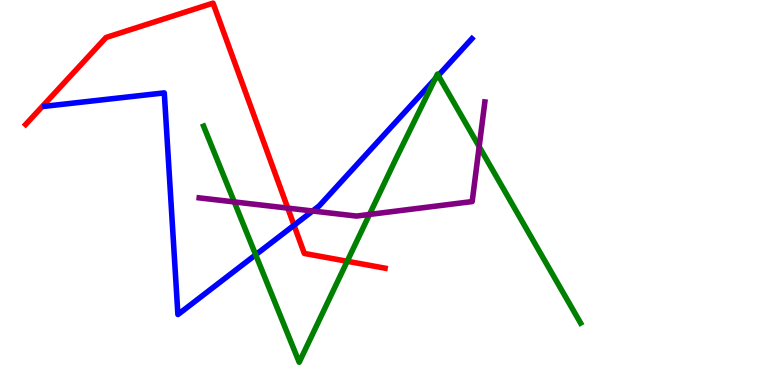[{'lines': ['blue', 'red'], 'intersections': [{'x': 3.79, 'y': 4.15}]}, {'lines': ['green', 'red'], 'intersections': [{'x': 4.48, 'y': 3.21}]}, {'lines': ['purple', 'red'], 'intersections': [{'x': 3.71, 'y': 4.59}]}, {'lines': ['blue', 'green'], 'intersections': [{'x': 3.3, 'y': 3.38}, {'x': 5.61, 'y': 7.95}, {'x': 5.66, 'y': 8.04}]}, {'lines': ['blue', 'purple'], 'intersections': [{'x': 4.03, 'y': 4.52}]}, {'lines': ['green', 'purple'], 'intersections': [{'x': 3.02, 'y': 4.76}, {'x': 4.77, 'y': 4.43}, {'x': 6.18, 'y': 6.19}]}]